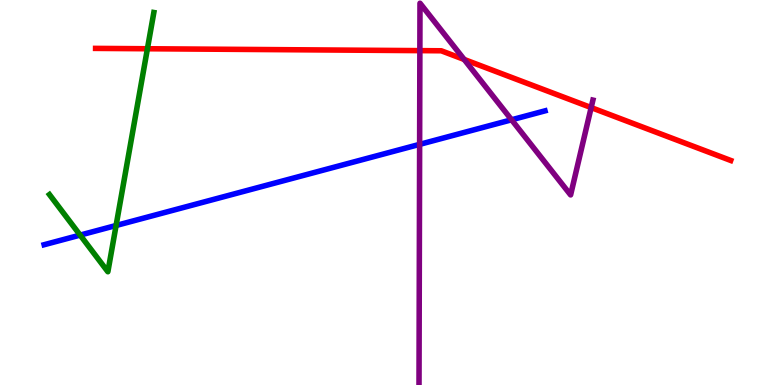[{'lines': ['blue', 'red'], 'intersections': []}, {'lines': ['green', 'red'], 'intersections': [{'x': 1.9, 'y': 8.73}]}, {'lines': ['purple', 'red'], 'intersections': [{'x': 5.42, 'y': 8.68}, {'x': 5.99, 'y': 8.46}, {'x': 7.63, 'y': 7.21}]}, {'lines': ['blue', 'green'], 'intersections': [{'x': 1.03, 'y': 3.89}, {'x': 1.5, 'y': 4.14}]}, {'lines': ['blue', 'purple'], 'intersections': [{'x': 5.41, 'y': 6.25}, {'x': 6.6, 'y': 6.89}]}, {'lines': ['green', 'purple'], 'intersections': []}]